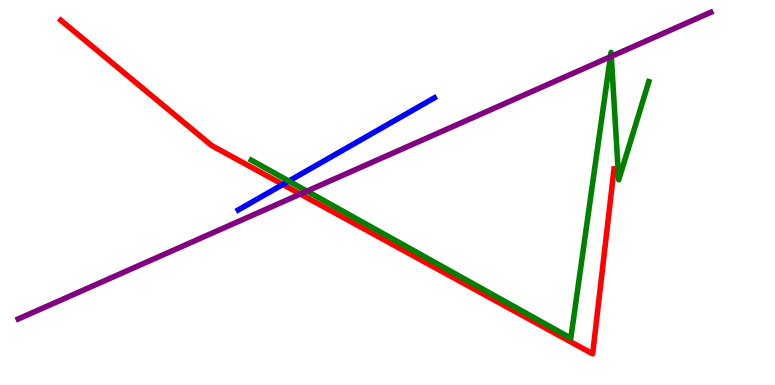[{'lines': ['blue', 'red'], 'intersections': [{'x': 3.65, 'y': 5.21}]}, {'lines': ['green', 'red'], 'intersections': []}, {'lines': ['purple', 'red'], 'intersections': [{'x': 3.88, 'y': 4.96}]}, {'lines': ['blue', 'green'], 'intersections': [{'x': 3.73, 'y': 5.3}]}, {'lines': ['blue', 'purple'], 'intersections': []}, {'lines': ['green', 'purple'], 'intersections': [{'x': 3.96, 'y': 5.04}, {'x': 7.88, 'y': 8.53}, {'x': 7.89, 'y': 8.54}]}]